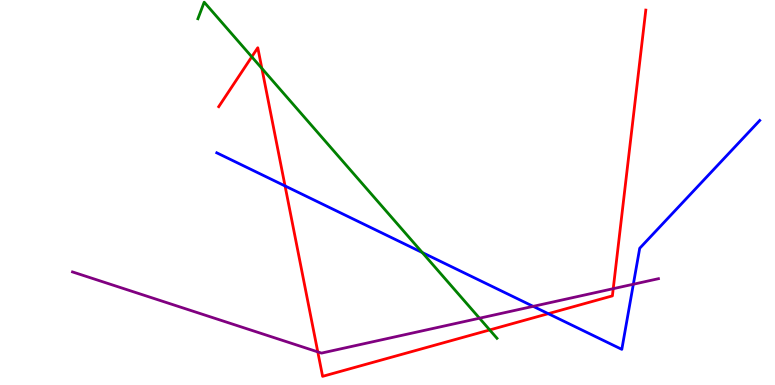[{'lines': ['blue', 'red'], 'intersections': [{'x': 3.68, 'y': 5.17}, {'x': 7.07, 'y': 1.85}]}, {'lines': ['green', 'red'], 'intersections': [{'x': 3.25, 'y': 8.52}, {'x': 3.38, 'y': 8.22}, {'x': 6.32, 'y': 1.43}]}, {'lines': ['purple', 'red'], 'intersections': [{'x': 4.1, 'y': 0.86}, {'x': 7.91, 'y': 2.5}]}, {'lines': ['blue', 'green'], 'intersections': [{'x': 5.45, 'y': 3.44}]}, {'lines': ['blue', 'purple'], 'intersections': [{'x': 6.88, 'y': 2.04}, {'x': 8.17, 'y': 2.62}]}, {'lines': ['green', 'purple'], 'intersections': [{'x': 6.19, 'y': 1.73}]}]